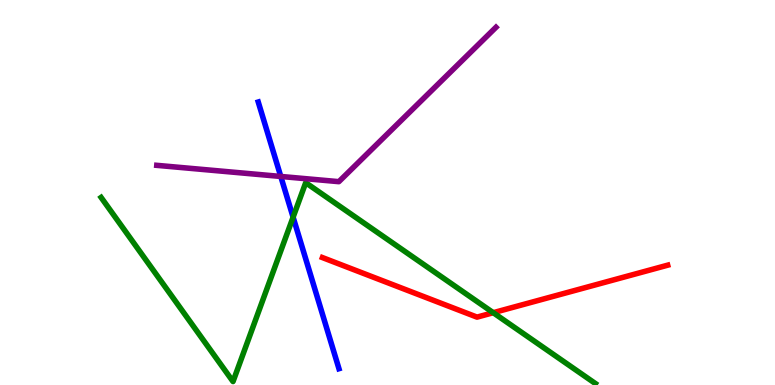[{'lines': ['blue', 'red'], 'intersections': []}, {'lines': ['green', 'red'], 'intersections': [{'x': 6.36, 'y': 1.88}]}, {'lines': ['purple', 'red'], 'intersections': []}, {'lines': ['blue', 'green'], 'intersections': [{'x': 3.78, 'y': 4.36}]}, {'lines': ['blue', 'purple'], 'intersections': [{'x': 3.62, 'y': 5.42}]}, {'lines': ['green', 'purple'], 'intersections': []}]